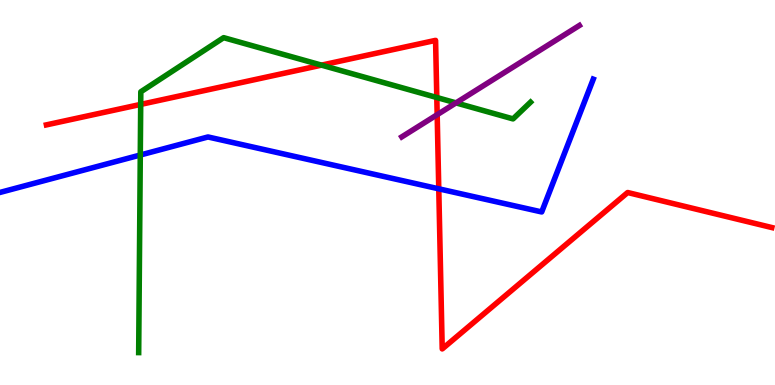[{'lines': ['blue', 'red'], 'intersections': [{'x': 5.66, 'y': 5.1}]}, {'lines': ['green', 'red'], 'intersections': [{'x': 1.82, 'y': 7.29}, {'x': 4.15, 'y': 8.31}, {'x': 5.64, 'y': 7.47}]}, {'lines': ['purple', 'red'], 'intersections': [{'x': 5.64, 'y': 7.02}]}, {'lines': ['blue', 'green'], 'intersections': [{'x': 1.81, 'y': 5.97}]}, {'lines': ['blue', 'purple'], 'intersections': []}, {'lines': ['green', 'purple'], 'intersections': [{'x': 5.88, 'y': 7.33}]}]